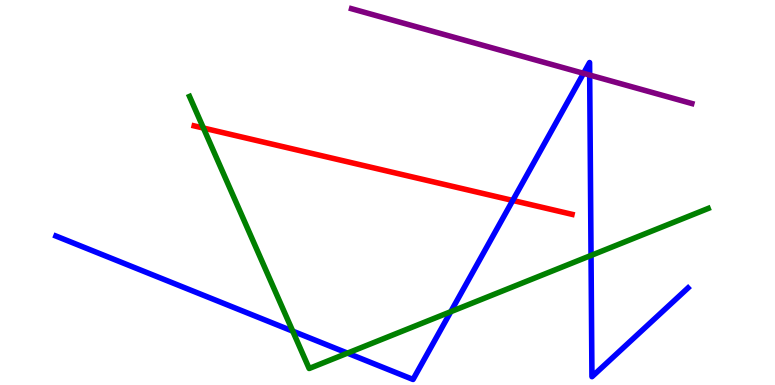[{'lines': ['blue', 'red'], 'intersections': [{'x': 6.62, 'y': 4.79}]}, {'lines': ['green', 'red'], 'intersections': [{'x': 2.62, 'y': 6.67}]}, {'lines': ['purple', 'red'], 'intersections': []}, {'lines': ['blue', 'green'], 'intersections': [{'x': 3.78, 'y': 1.4}, {'x': 4.48, 'y': 0.828}, {'x': 5.82, 'y': 1.9}, {'x': 7.63, 'y': 3.36}]}, {'lines': ['blue', 'purple'], 'intersections': [{'x': 7.53, 'y': 8.09}, {'x': 7.61, 'y': 8.05}]}, {'lines': ['green', 'purple'], 'intersections': []}]